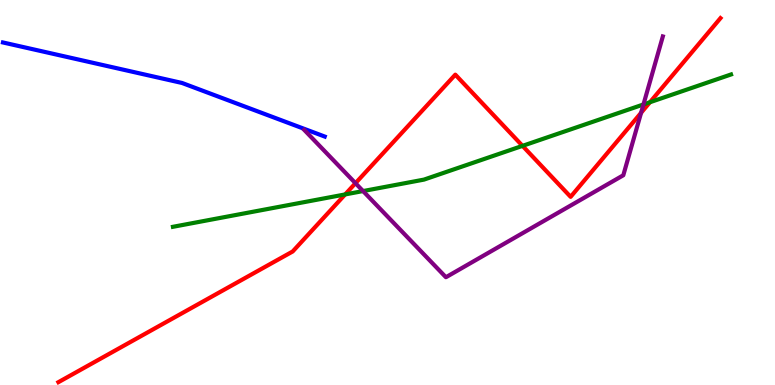[{'lines': ['blue', 'red'], 'intersections': []}, {'lines': ['green', 'red'], 'intersections': [{'x': 4.45, 'y': 4.95}, {'x': 6.74, 'y': 6.21}, {'x': 8.39, 'y': 7.34}]}, {'lines': ['purple', 'red'], 'intersections': [{'x': 4.59, 'y': 5.24}, {'x': 8.27, 'y': 7.07}]}, {'lines': ['blue', 'green'], 'intersections': []}, {'lines': ['blue', 'purple'], 'intersections': []}, {'lines': ['green', 'purple'], 'intersections': [{'x': 4.68, 'y': 5.04}, {'x': 8.3, 'y': 7.29}]}]